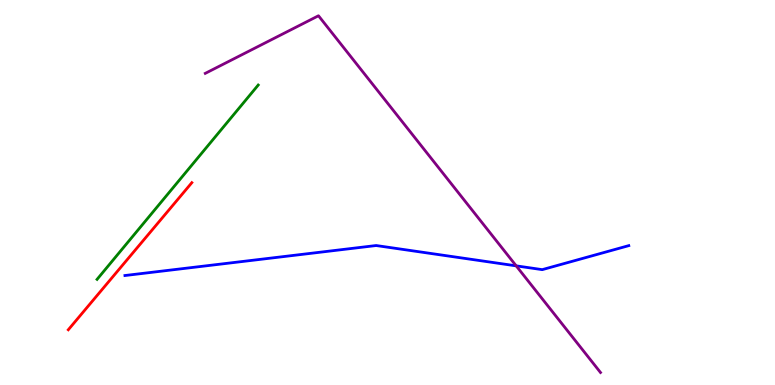[{'lines': ['blue', 'red'], 'intersections': []}, {'lines': ['green', 'red'], 'intersections': []}, {'lines': ['purple', 'red'], 'intersections': []}, {'lines': ['blue', 'green'], 'intersections': []}, {'lines': ['blue', 'purple'], 'intersections': [{'x': 6.66, 'y': 3.09}]}, {'lines': ['green', 'purple'], 'intersections': []}]